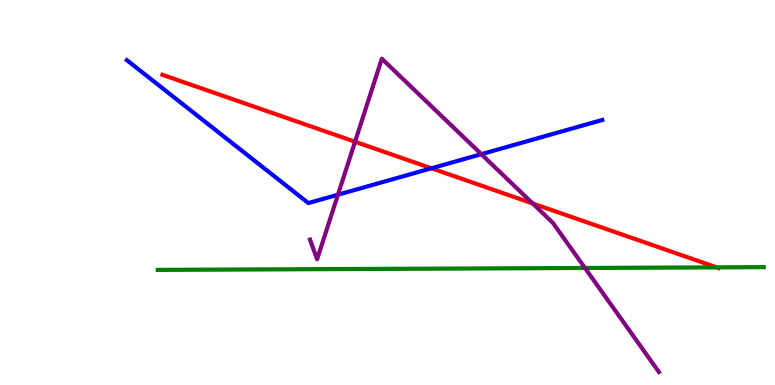[{'lines': ['blue', 'red'], 'intersections': [{'x': 5.57, 'y': 5.63}]}, {'lines': ['green', 'red'], 'intersections': [{'x': 9.25, 'y': 3.06}]}, {'lines': ['purple', 'red'], 'intersections': [{'x': 4.58, 'y': 6.32}, {'x': 6.87, 'y': 4.72}]}, {'lines': ['blue', 'green'], 'intersections': []}, {'lines': ['blue', 'purple'], 'intersections': [{'x': 4.36, 'y': 4.94}, {'x': 6.21, 'y': 6.0}]}, {'lines': ['green', 'purple'], 'intersections': [{'x': 7.55, 'y': 3.04}]}]